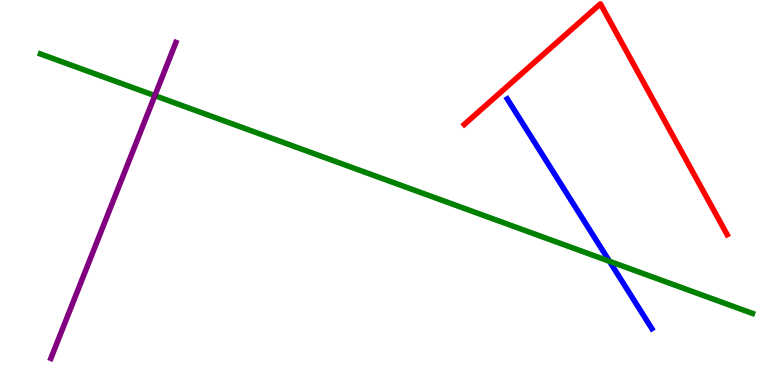[{'lines': ['blue', 'red'], 'intersections': []}, {'lines': ['green', 'red'], 'intersections': []}, {'lines': ['purple', 'red'], 'intersections': []}, {'lines': ['blue', 'green'], 'intersections': [{'x': 7.86, 'y': 3.21}]}, {'lines': ['blue', 'purple'], 'intersections': []}, {'lines': ['green', 'purple'], 'intersections': [{'x': 2.0, 'y': 7.52}]}]